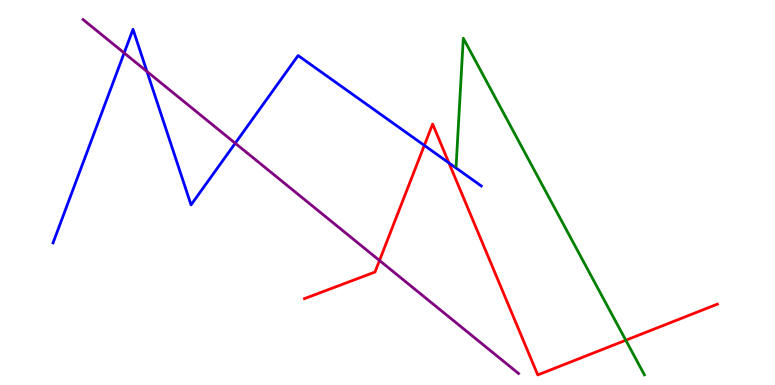[{'lines': ['blue', 'red'], 'intersections': [{'x': 5.48, 'y': 6.22}, {'x': 5.79, 'y': 5.77}]}, {'lines': ['green', 'red'], 'intersections': [{'x': 8.07, 'y': 1.16}]}, {'lines': ['purple', 'red'], 'intersections': [{'x': 4.9, 'y': 3.23}]}, {'lines': ['blue', 'green'], 'intersections': []}, {'lines': ['blue', 'purple'], 'intersections': [{'x': 1.6, 'y': 8.62}, {'x': 1.9, 'y': 8.14}, {'x': 3.04, 'y': 6.28}]}, {'lines': ['green', 'purple'], 'intersections': []}]